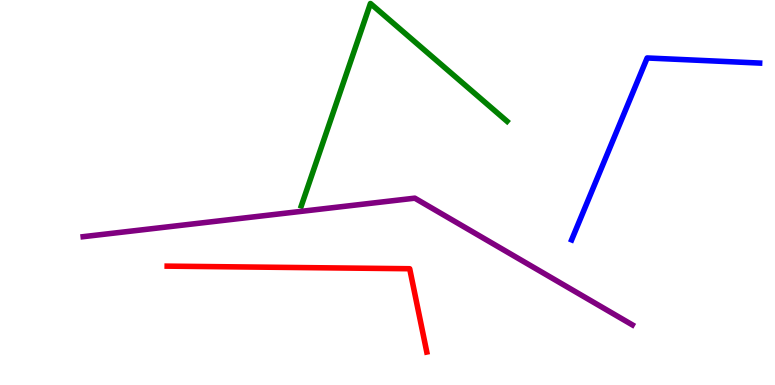[{'lines': ['blue', 'red'], 'intersections': []}, {'lines': ['green', 'red'], 'intersections': []}, {'lines': ['purple', 'red'], 'intersections': []}, {'lines': ['blue', 'green'], 'intersections': []}, {'lines': ['blue', 'purple'], 'intersections': []}, {'lines': ['green', 'purple'], 'intersections': []}]